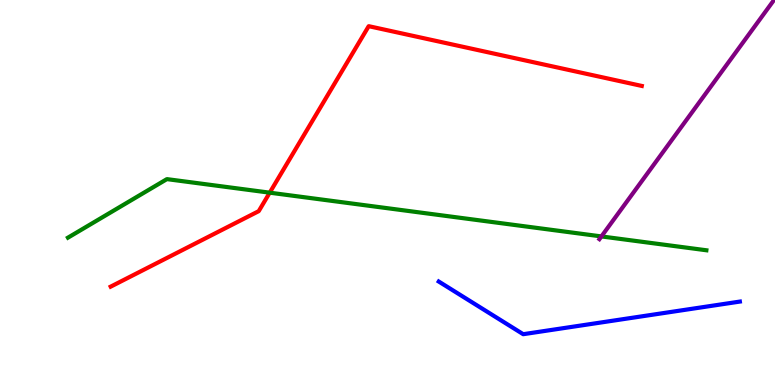[{'lines': ['blue', 'red'], 'intersections': []}, {'lines': ['green', 'red'], 'intersections': [{'x': 3.48, 'y': 5.0}]}, {'lines': ['purple', 'red'], 'intersections': []}, {'lines': ['blue', 'green'], 'intersections': []}, {'lines': ['blue', 'purple'], 'intersections': []}, {'lines': ['green', 'purple'], 'intersections': [{'x': 7.76, 'y': 3.86}]}]